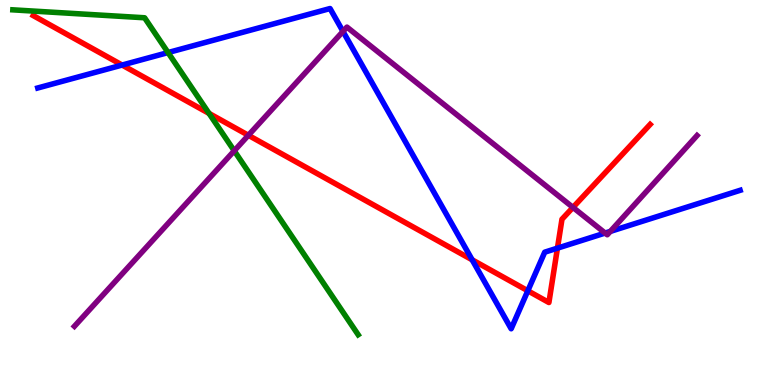[{'lines': ['blue', 'red'], 'intersections': [{'x': 1.58, 'y': 8.31}, {'x': 6.09, 'y': 3.25}, {'x': 6.81, 'y': 2.45}, {'x': 7.19, 'y': 3.55}]}, {'lines': ['green', 'red'], 'intersections': [{'x': 2.7, 'y': 7.05}]}, {'lines': ['purple', 'red'], 'intersections': [{'x': 3.2, 'y': 6.49}, {'x': 7.39, 'y': 4.61}]}, {'lines': ['blue', 'green'], 'intersections': [{'x': 2.17, 'y': 8.63}]}, {'lines': ['blue', 'purple'], 'intersections': [{'x': 4.43, 'y': 9.18}, {'x': 7.81, 'y': 3.95}, {'x': 7.87, 'y': 3.99}]}, {'lines': ['green', 'purple'], 'intersections': [{'x': 3.02, 'y': 6.08}]}]